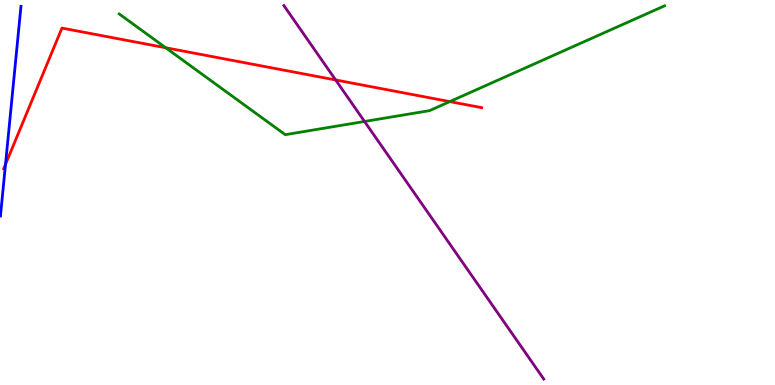[{'lines': ['blue', 'red'], 'intersections': [{'x': 0.071, 'y': 5.73}]}, {'lines': ['green', 'red'], 'intersections': [{'x': 2.14, 'y': 8.76}, {'x': 5.8, 'y': 7.36}]}, {'lines': ['purple', 'red'], 'intersections': [{'x': 4.33, 'y': 7.92}]}, {'lines': ['blue', 'green'], 'intersections': []}, {'lines': ['blue', 'purple'], 'intersections': []}, {'lines': ['green', 'purple'], 'intersections': [{'x': 4.7, 'y': 6.84}]}]